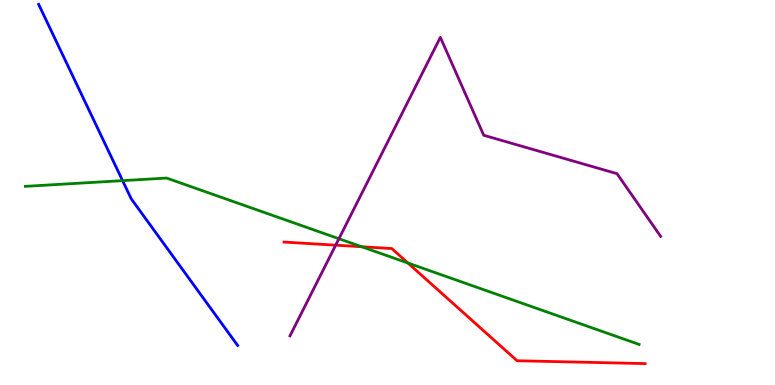[{'lines': ['blue', 'red'], 'intersections': []}, {'lines': ['green', 'red'], 'intersections': [{'x': 4.67, 'y': 3.59}, {'x': 5.26, 'y': 3.17}]}, {'lines': ['purple', 'red'], 'intersections': [{'x': 4.33, 'y': 3.63}]}, {'lines': ['blue', 'green'], 'intersections': [{'x': 1.58, 'y': 5.31}]}, {'lines': ['blue', 'purple'], 'intersections': []}, {'lines': ['green', 'purple'], 'intersections': [{'x': 4.37, 'y': 3.8}]}]